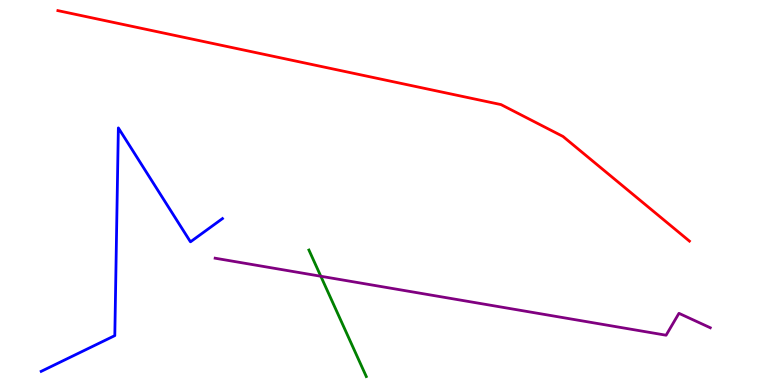[{'lines': ['blue', 'red'], 'intersections': []}, {'lines': ['green', 'red'], 'intersections': []}, {'lines': ['purple', 'red'], 'intersections': []}, {'lines': ['blue', 'green'], 'intersections': []}, {'lines': ['blue', 'purple'], 'intersections': []}, {'lines': ['green', 'purple'], 'intersections': [{'x': 4.14, 'y': 2.82}]}]